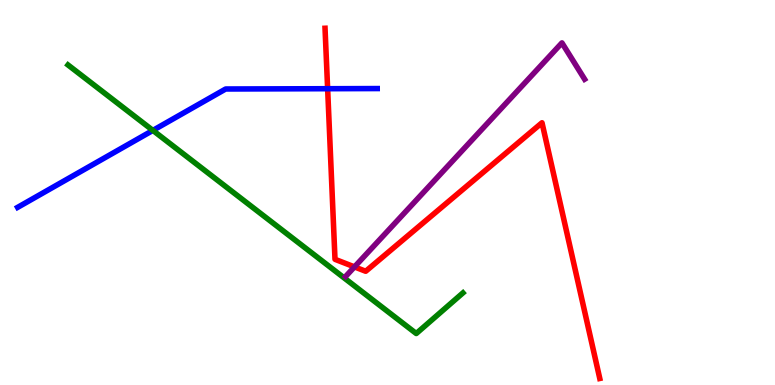[{'lines': ['blue', 'red'], 'intersections': [{'x': 4.23, 'y': 7.7}]}, {'lines': ['green', 'red'], 'intersections': []}, {'lines': ['purple', 'red'], 'intersections': [{'x': 4.57, 'y': 3.07}]}, {'lines': ['blue', 'green'], 'intersections': [{'x': 1.97, 'y': 6.61}]}, {'lines': ['blue', 'purple'], 'intersections': []}, {'lines': ['green', 'purple'], 'intersections': []}]